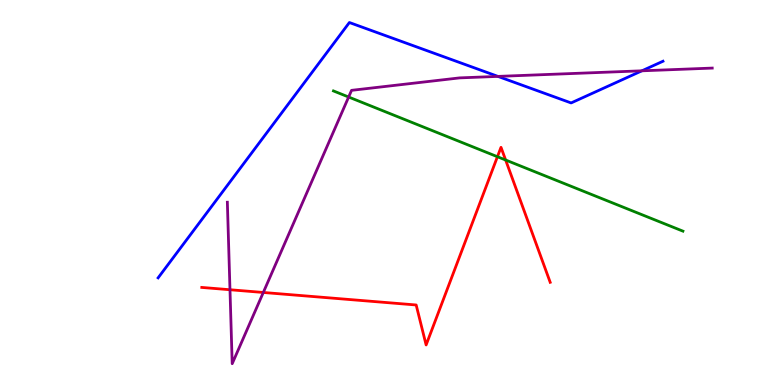[{'lines': ['blue', 'red'], 'intersections': []}, {'lines': ['green', 'red'], 'intersections': [{'x': 6.42, 'y': 5.93}, {'x': 6.52, 'y': 5.84}]}, {'lines': ['purple', 'red'], 'intersections': [{'x': 2.97, 'y': 2.47}, {'x': 3.4, 'y': 2.4}]}, {'lines': ['blue', 'green'], 'intersections': []}, {'lines': ['blue', 'purple'], 'intersections': [{'x': 6.43, 'y': 8.02}, {'x': 8.28, 'y': 8.16}]}, {'lines': ['green', 'purple'], 'intersections': [{'x': 4.5, 'y': 7.48}]}]